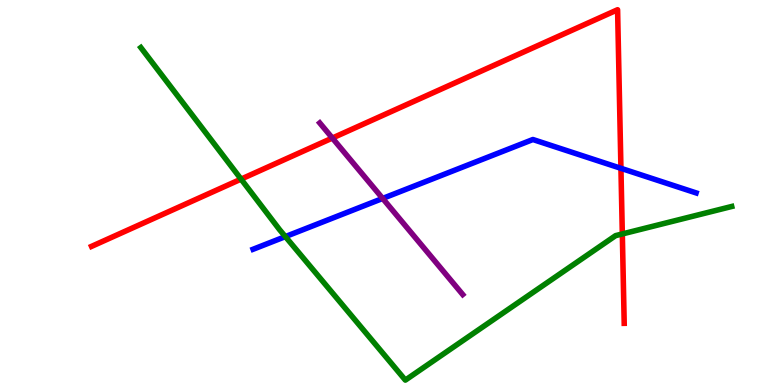[{'lines': ['blue', 'red'], 'intersections': [{'x': 8.01, 'y': 5.63}]}, {'lines': ['green', 'red'], 'intersections': [{'x': 3.11, 'y': 5.35}, {'x': 8.03, 'y': 3.92}]}, {'lines': ['purple', 'red'], 'intersections': [{'x': 4.29, 'y': 6.41}]}, {'lines': ['blue', 'green'], 'intersections': [{'x': 3.68, 'y': 3.85}]}, {'lines': ['blue', 'purple'], 'intersections': [{'x': 4.94, 'y': 4.85}]}, {'lines': ['green', 'purple'], 'intersections': []}]